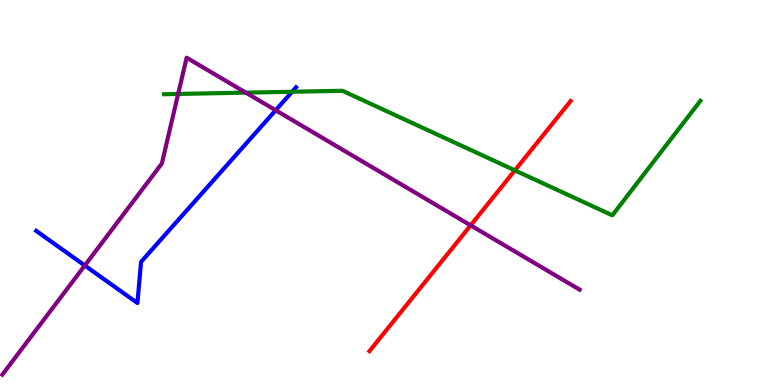[{'lines': ['blue', 'red'], 'intersections': []}, {'lines': ['green', 'red'], 'intersections': [{'x': 6.64, 'y': 5.58}]}, {'lines': ['purple', 'red'], 'intersections': [{'x': 6.07, 'y': 4.15}]}, {'lines': ['blue', 'green'], 'intersections': [{'x': 3.77, 'y': 7.62}]}, {'lines': ['blue', 'purple'], 'intersections': [{'x': 1.09, 'y': 3.1}, {'x': 3.56, 'y': 7.14}]}, {'lines': ['green', 'purple'], 'intersections': [{'x': 2.3, 'y': 7.56}, {'x': 3.17, 'y': 7.59}]}]